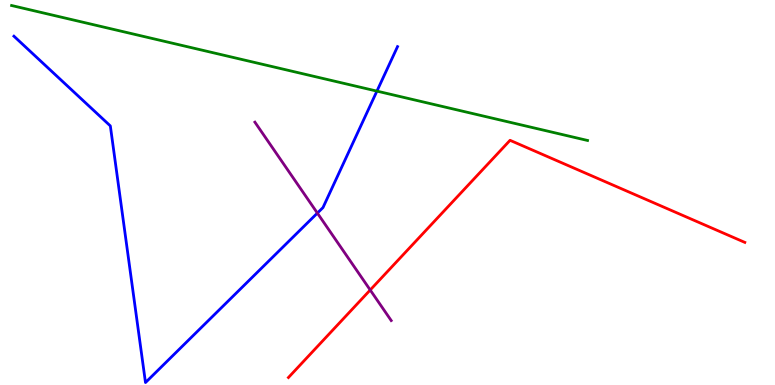[{'lines': ['blue', 'red'], 'intersections': []}, {'lines': ['green', 'red'], 'intersections': []}, {'lines': ['purple', 'red'], 'intersections': [{'x': 4.78, 'y': 2.47}]}, {'lines': ['blue', 'green'], 'intersections': [{'x': 4.86, 'y': 7.63}]}, {'lines': ['blue', 'purple'], 'intersections': [{'x': 4.1, 'y': 4.47}]}, {'lines': ['green', 'purple'], 'intersections': []}]